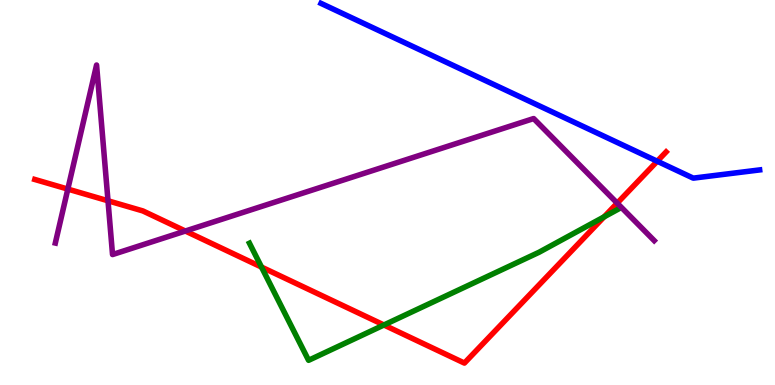[{'lines': ['blue', 'red'], 'intersections': [{'x': 8.48, 'y': 5.81}]}, {'lines': ['green', 'red'], 'intersections': [{'x': 3.37, 'y': 3.06}, {'x': 4.95, 'y': 1.56}, {'x': 7.79, 'y': 4.37}]}, {'lines': ['purple', 'red'], 'intersections': [{'x': 0.875, 'y': 5.09}, {'x': 1.39, 'y': 4.78}, {'x': 2.39, 'y': 4.0}, {'x': 7.96, 'y': 4.72}]}, {'lines': ['blue', 'green'], 'intersections': []}, {'lines': ['blue', 'purple'], 'intersections': []}, {'lines': ['green', 'purple'], 'intersections': []}]